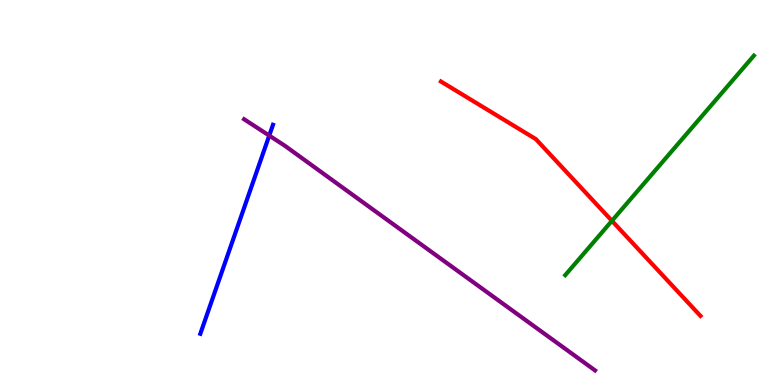[{'lines': ['blue', 'red'], 'intersections': []}, {'lines': ['green', 'red'], 'intersections': [{'x': 7.9, 'y': 4.26}]}, {'lines': ['purple', 'red'], 'intersections': []}, {'lines': ['blue', 'green'], 'intersections': []}, {'lines': ['blue', 'purple'], 'intersections': [{'x': 3.47, 'y': 6.48}]}, {'lines': ['green', 'purple'], 'intersections': []}]